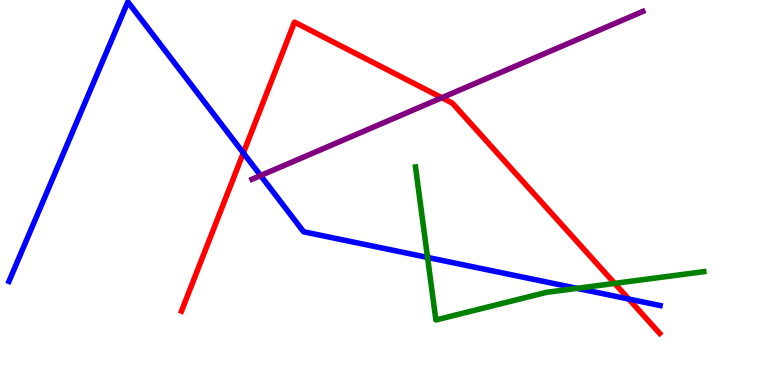[{'lines': ['blue', 'red'], 'intersections': [{'x': 3.14, 'y': 6.03}, {'x': 8.11, 'y': 2.23}]}, {'lines': ['green', 'red'], 'intersections': [{'x': 7.93, 'y': 2.64}]}, {'lines': ['purple', 'red'], 'intersections': [{'x': 5.7, 'y': 7.46}]}, {'lines': ['blue', 'green'], 'intersections': [{'x': 5.52, 'y': 3.31}, {'x': 7.45, 'y': 2.51}]}, {'lines': ['blue', 'purple'], 'intersections': [{'x': 3.36, 'y': 5.44}]}, {'lines': ['green', 'purple'], 'intersections': []}]